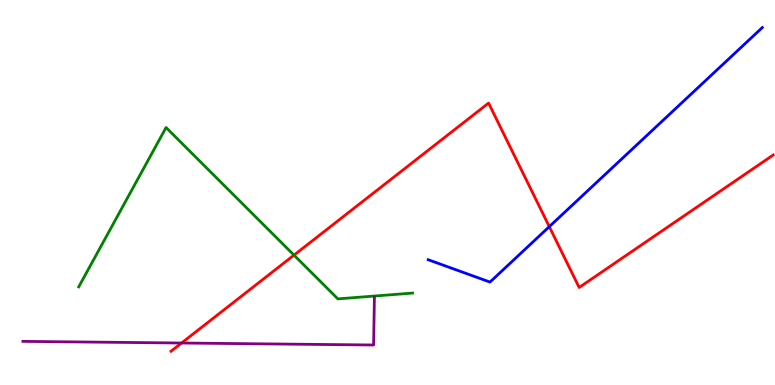[{'lines': ['blue', 'red'], 'intersections': [{'x': 7.09, 'y': 4.11}]}, {'lines': ['green', 'red'], 'intersections': [{'x': 3.79, 'y': 3.37}]}, {'lines': ['purple', 'red'], 'intersections': [{'x': 2.34, 'y': 1.09}]}, {'lines': ['blue', 'green'], 'intersections': []}, {'lines': ['blue', 'purple'], 'intersections': []}, {'lines': ['green', 'purple'], 'intersections': []}]